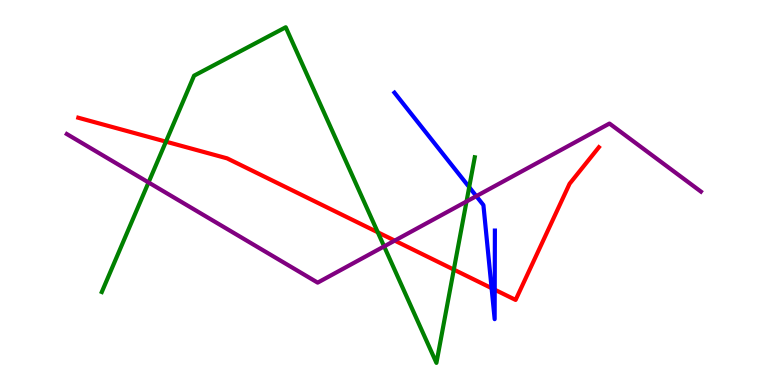[{'lines': ['blue', 'red'], 'intersections': [{'x': 6.34, 'y': 2.52}, {'x': 6.38, 'y': 2.48}]}, {'lines': ['green', 'red'], 'intersections': [{'x': 2.14, 'y': 6.32}, {'x': 4.87, 'y': 3.97}, {'x': 5.86, 'y': 3.0}]}, {'lines': ['purple', 'red'], 'intersections': [{'x': 5.09, 'y': 3.75}]}, {'lines': ['blue', 'green'], 'intersections': [{'x': 6.05, 'y': 5.14}]}, {'lines': ['blue', 'purple'], 'intersections': [{'x': 6.15, 'y': 4.91}]}, {'lines': ['green', 'purple'], 'intersections': [{'x': 1.92, 'y': 5.26}, {'x': 4.96, 'y': 3.6}, {'x': 6.02, 'y': 4.77}]}]